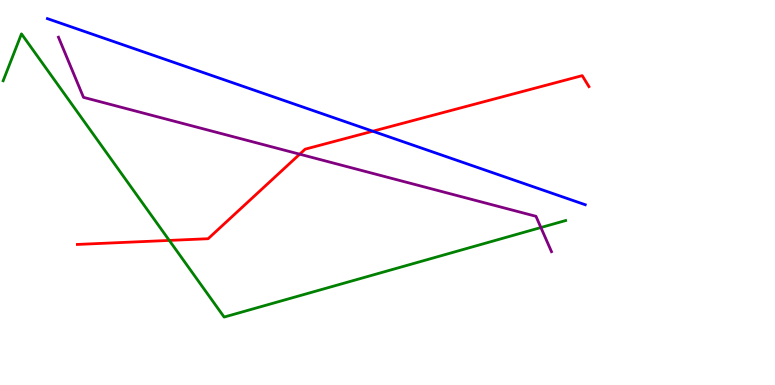[{'lines': ['blue', 'red'], 'intersections': [{'x': 4.81, 'y': 6.59}]}, {'lines': ['green', 'red'], 'intersections': [{'x': 2.18, 'y': 3.76}]}, {'lines': ['purple', 'red'], 'intersections': [{'x': 3.87, 'y': 6.0}]}, {'lines': ['blue', 'green'], 'intersections': []}, {'lines': ['blue', 'purple'], 'intersections': []}, {'lines': ['green', 'purple'], 'intersections': [{'x': 6.98, 'y': 4.09}]}]